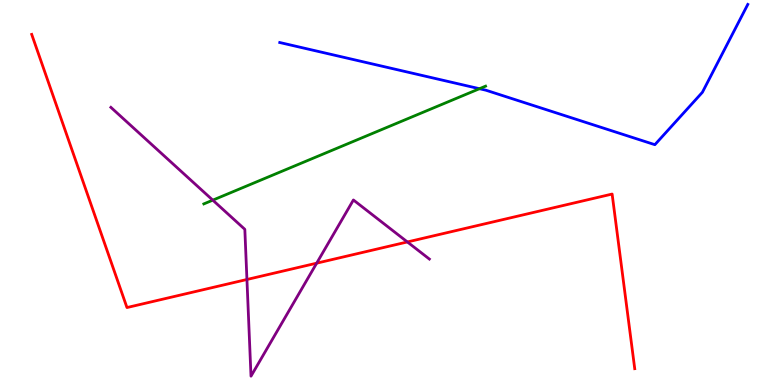[{'lines': ['blue', 'red'], 'intersections': []}, {'lines': ['green', 'red'], 'intersections': []}, {'lines': ['purple', 'red'], 'intersections': [{'x': 3.19, 'y': 2.74}, {'x': 4.09, 'y': 3.16}, {'x': 5.26, 'y': 3.72}]}, {'lines': ['blue', 'green'], 'intersections': [{'x': 6.19, 'y': 7.7}]}, {'lines': ['blue', 'purple'], 'intersections': []}, {'lines': ['green', 'purple'], 'intersections': [{'x': 2.75, 'y': 4.8}]}]